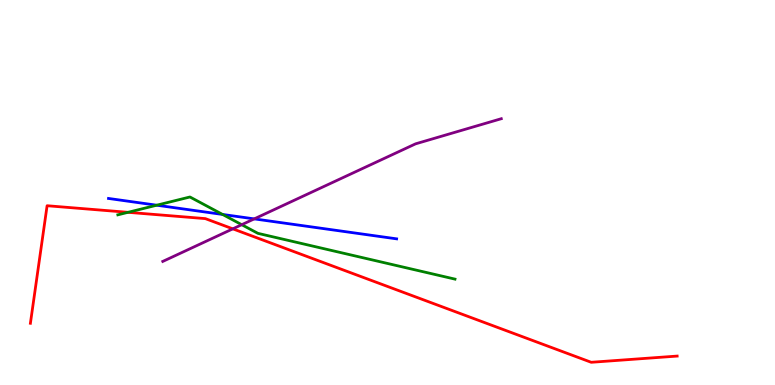[{'lines': ['blue', 'red'], 'intersections': []}, {'lines': ['green', 'red'], 'intersections': [{'x': 1.65, 'y': 4.49}]}, {'lines': ['purple', 'red'], 'intersections': [{'x': 3.0, 'y': 4.06}]}, {'lines': ['blue', 'green'], 'intersections': [{'x': 2.02, 'y': 4.67}, {'x': 2.87, 'y': 4.43}]}, {'lines': ['blue', 'purple'], 'intersections': [{'x': 3.28, 'y': 4.31}]}, {'lines': ['green', 'purple'], 'intersections': [{'x': 3.12, 'y': 4.16}]}]